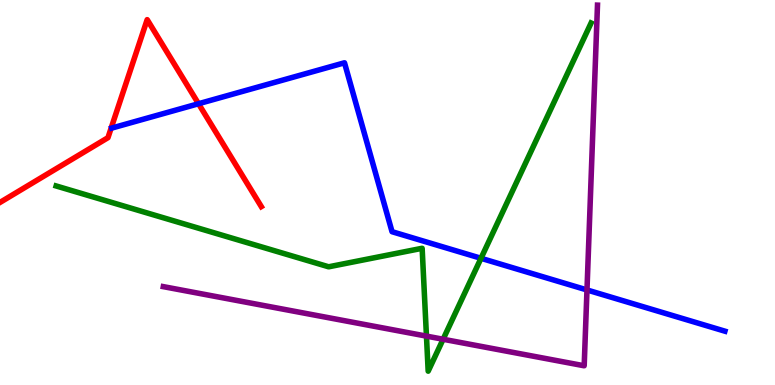[{'lines': ['blue', 'red'], 'intersections': [{'x': 2.56, 'y': 7.31}]}, {'lines': ['green', 'red'], 'intersections': []}, {'lines': ['purple', 'red'], 'intersections': []}, {'lines': ['blue', 'green'], 'intersections': [{'x': 6.21, 'y': 3.29}]}, {'lines': ['blue', 'purple'], 'intersections': [{'x': 7.57, 'y': 2.47}]}, {'lines': ['green', 'purple'], 'intersections': [{'x': 5.5, 'y': 1.27}, {'x': 5.72, 'y': 1.19}]}]